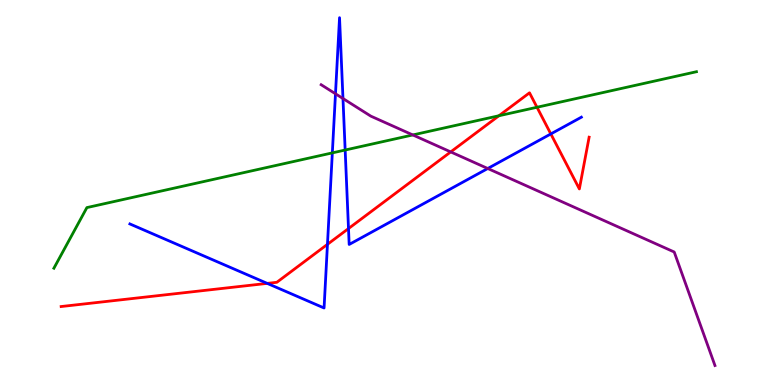[{'lines': ['blue', 'red'], 'intersections': [{'x': 3.45, 'y': 2.64}, {'x': 4.23, 'y': 3.65}, {'x': 4.5, 'y': 4.06}, {'x': 7.11, 'y': 6.52}]}, {'lines': ['green', 'red'], 'intersections': [{'x': 6.44, 'y': 6.99}, {'x': 6.93, 'y': 7.21}]}, {'lines': ['purple', 'red'], 'intersections': [{'x': 5.82, 'y': 6.05}]}, {'lines': ['blue', 'green'], 'intersections': [{'x': 4.29, 'y': 6.03}, {'x': 4.45, 'y': 6.1}]}, {'lines': ['blue', 'purple'], 'intersections': [{'x': 4.33, 'y': 7.56}, {'x': 4.43, 'y': 7.44}, {'x': 6.29, 'y': 5.62}]}, {'lines': ['green', 'purple'], 'intersections': [{'x': 5.33, 'y': 6.49}]}]